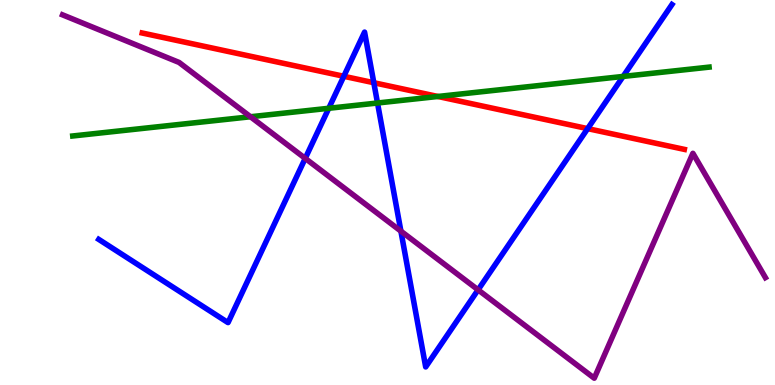[{'lines': ['blue', 'red'], 'intersections': [{'x': 4.44, 'y': 8.02}, {'x': 4.82, 'y': 7.85}, {'x': 7.58, 'y': 6.66}]}, {'lines': ['green', 'red'], 'intersections': [{'x': 5.65, 'y': 7.49}]}, {'lines': ['purple', 'red'], 'intersections': []}, {'lines': ['blue', 'green'], 'intersections': [{'x': 4.24, 'y': 7.19}, {'x': 4.87, 'y': 7.32}, {'x': 8.04, 'y': 8.01}]}, {'lines': ['blue', 'purple'], 'intersections': [{'x': 3.94, 'y': 5.89}, {'x': 5.17, 'y': 4.0}, {'x': 6.17, 'y': 2.47}]}, {'lines': ['green', 'purple'], 'intersections': [{'x': 3.23, 'y': 6.97}]}]